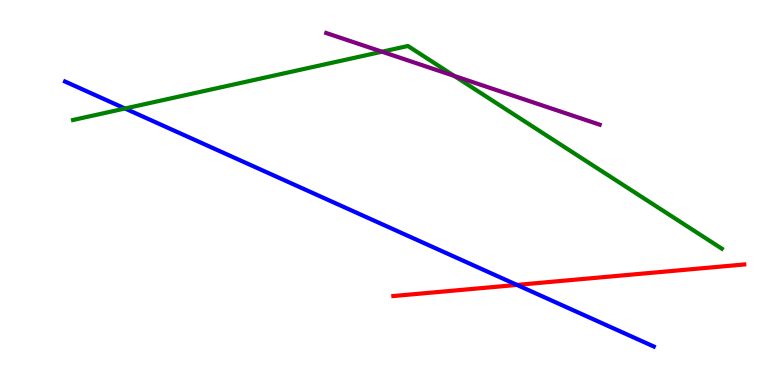[{'lines': ['blue', 'red'], 'intersections': [{'x': 6.67, 'y': 2.6}]}, {'lines': ['green', 'red'], 'intersections': []}, {'lines': ['purple', 'red'], 'intersections': []}, {'lines': ['blue', 'green'], 'intersections': [{'x': 1.61, 'y': 7.18}]}, {'lines': ['blue', 'purple'], 'intersections': []}, {'lines': ['green', 'purple'], 'intersections': [{'x': 4.93, 'y': 8.66}, {'x': 5.86, 'y': 8.03}]}]